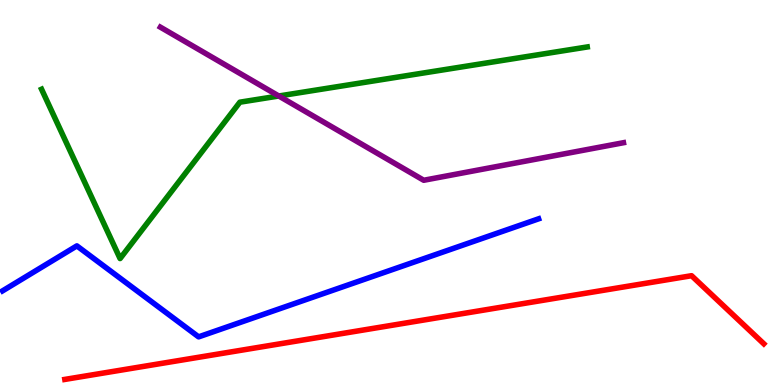[{'lines': ['blue', 'red'], 'intersections': []}, {'lines': ['green', 'red'], 'intersections': []}, {'lines': ['purple', 'red'], 'intersections': []}, {'lines': ['blue', 'green'], 'intersections': []}, {'lines': ['blue', 'purple'], 'intersections': []}, {'lines': ['green', 'purple'], 'intersections': [{'x': 3.6, 'y': 7.51}]}]